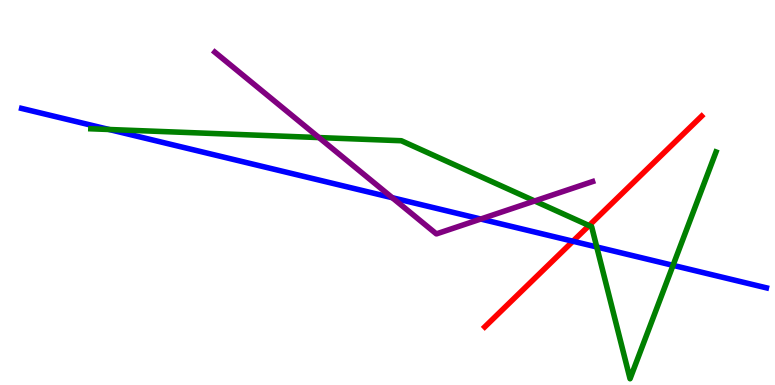[{'lines': ['blue', 'red'], 'intersections': [{'x': 7.39, 'y': 3.73}]}, {'lines': ['green', 'red'], 'intersections': [{'x': 7.6, 'y': 4.14}]}, {'lines': ['purple', 'red'], 'intersections': []}, {'lines': ['blue', 'green'], 'intersections': [{'x': 1.41, 'y': 6.64}, {'x': 7.7, 'y': 3.59}, {'x': 8.68, 'y': 3.11}]}, {'lines': ['blue', 'purple'], 'intersections': [{'x': 5.06, 'y': 4.86}, {'x': 6.2, 'y': 4.31}]}, {'lines': ['green', 'purple'], 'intersections': [{'x': 4.12, 'y': 6.43}, {'x': 6.9, 'y': 4.78}]}]